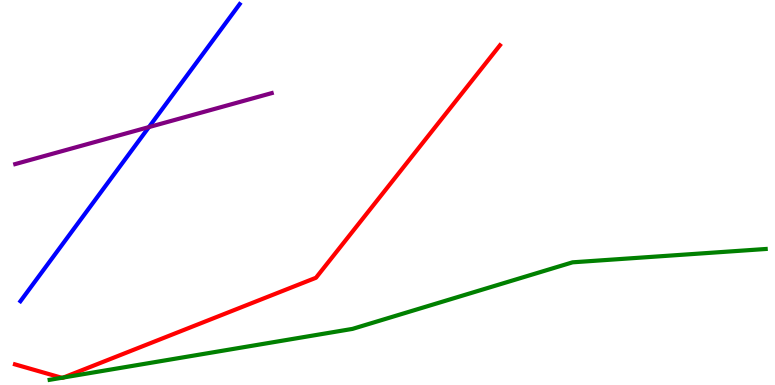[{'lines': ['blue', 'red'], 'intersections': []}, {'lines': ['green', 'red'], 'intersections': [{'x': 0.797, 'y': 0.188}, {'x': 0.82, 'y': 0.195}]}, {'lines': ['purple', 'red'], 'intersections': []}, {'lines': ['blue', 'green'], 'intersections': []}, {'lines': ['blue', 'purple'], 'intersections': [{'x': 1.92, 'y': 6.7}]}, {'lines': ['green', 'purple'], 'intersections': []}]